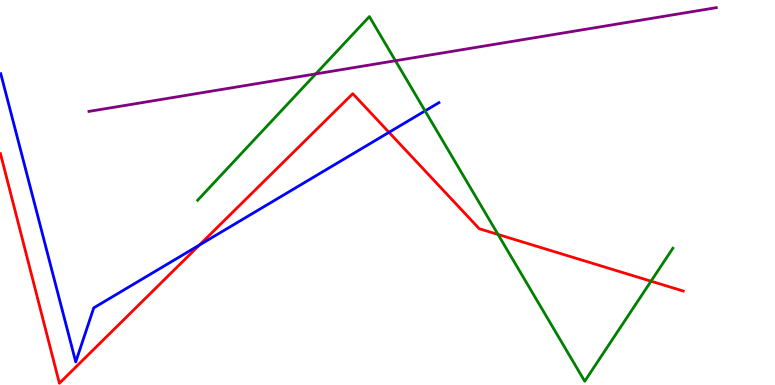[{'lines': ['blue', 'red'], 'intersections': [{'x': 2.57, 'y': 3.64}, {'x': 5.02, 'y': 6.56}]}, {'lines': ['green', 'red'], 'intersections': [{'x': 6.43, 'y': 3.91}, {'x': 8.4, 'y': 2.7}]}, {'lines': ['purple', 'red'], 'intersections': []}, {'lines': ['blue', 'green'], 'intersections': [{'x': 5.48, 'y': 7.12}]}, {'lines': ['blue', 'purple'], 'intersections': []}, {'lines': ['green', 'purple'], 'intersections': [{'x': 4.07, 'y': 8.08}, {'x': 5.1, 'y': 8.42}]}]